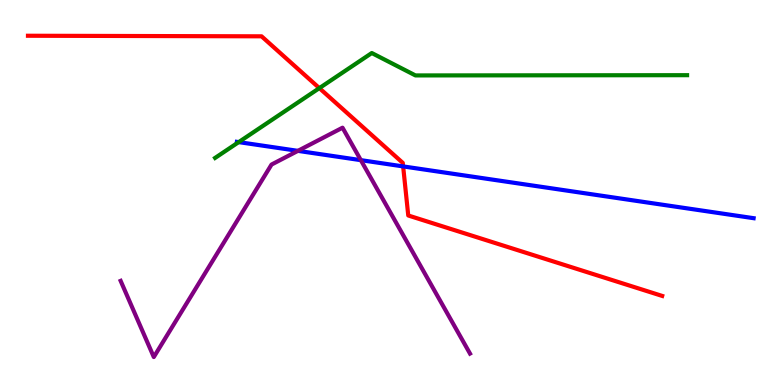[{'lines': ['blue', 'red'], 'intersections': [{'x': 5.2, 'y': 5.68}]}, {'lines': ['green', 'red'], 'intersections': [{'x': 4.12, 'y': 7.71}]}, {'lines': ['purple', 'red'], 'intersections': []}, {'lines': ['blue', 'green'], 'intersections': [{'x': 3.08, 'y': 6.31}]}, {'lines': ['blue', 'purple'], 'intersections': [{'x': 3.84, 'y': 6.08}, {'x': 4.66, 'y': 5.84}]}, {'lines': ['green', 'purple'], 'intersections': []}]